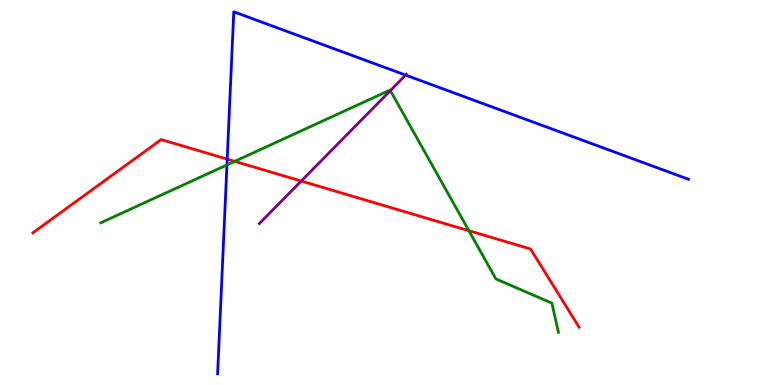[{'lines': ['blue', 'red'], 'intersections': [{'x': 2.93, 'y': 5.87}]}, {'lines': ['green', 'red'], 'intersections': [{'x': 3.03, 'y': 5.81}, {'x': 6.05, 'y': 4.01}]}, {'lines': ['purple', 'red'], 'intersections': [{'x': 3.89, 'y': 5.3}]}, {'lines': ['blue', 'green'], 'intersections': [{'x': 2.93, 'y': 5.72}]}, {'lines': ['blue', 'purple'], 'intersections': [{'x': 5.23, 'y': 8.05}]}, {'lines': ['green', 'purple'], 'intersections': [{'x': 5.04, 'y': 7.65}]}]